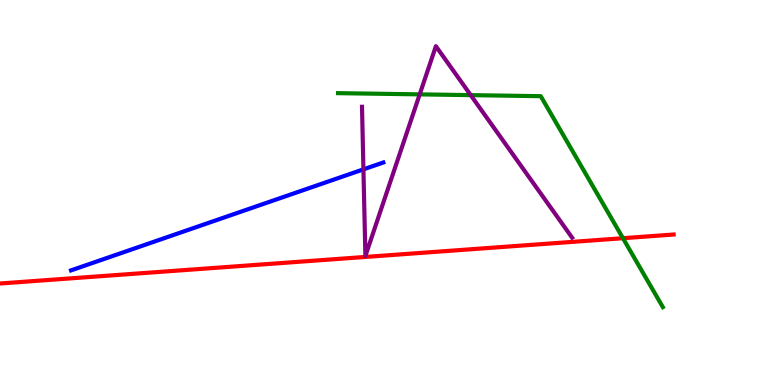[{'lines': ['blue', 'red'], 'intersections': []}, {'lines': ['green', 'red'], 'intersections': [{'x': 8.04, 'y': 3.81}]}, {'lines': ['purple', 'red'], 'intersections': []}, {'lines': ['blue', 'green'], 'intersections': []}, {'lines': ['blue', 'purple'], 'intersections': [{'x': 4.69, 'y': 5.6}]}, {'lines': ['green', 'purple'], 'intersections': [{'x': 5.42, 'y': 7.55}, {'x': 6.07, 'y': 7.53}]}]